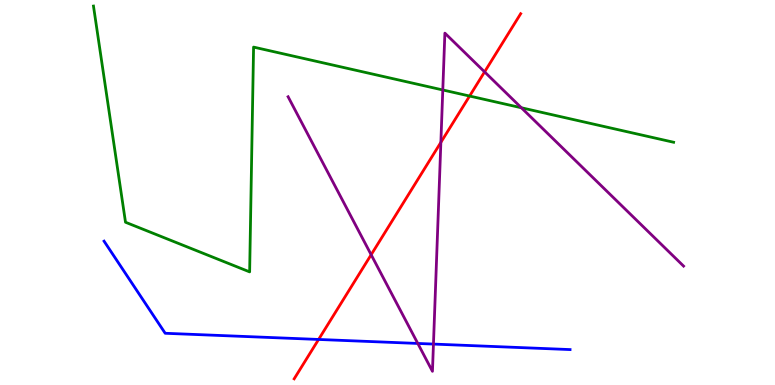[{'lines': ['blue', 'red'], 'intersections': [{'x': 4.11, 'y': 1.18}]}, {'lines': ['green', 'red'], 'intersections': [{'x': 6.06, 'y': 7.51}]}, {'lines': ['purple', 'red'], 'intersections': [{'x': 4.79, 'y': 3.38}, {'x': 5.69, 'y': 6.3}, {'x': 6.25, 'y': 8.13}]}, {'lines': ['blue', 'green'], 'intersections': []}, {'lines': ['blue', 'purple'], 'intersections': [{'x': 5.39, 'y': 1.08}, {'x': 5.59, 'y': 1.06}]}, {'lines': ['green', 'purple'], 'intersections': [{'x': 5.71, 'y': 7.66}, {'x': 6.73, 'y': 7.2}]}]